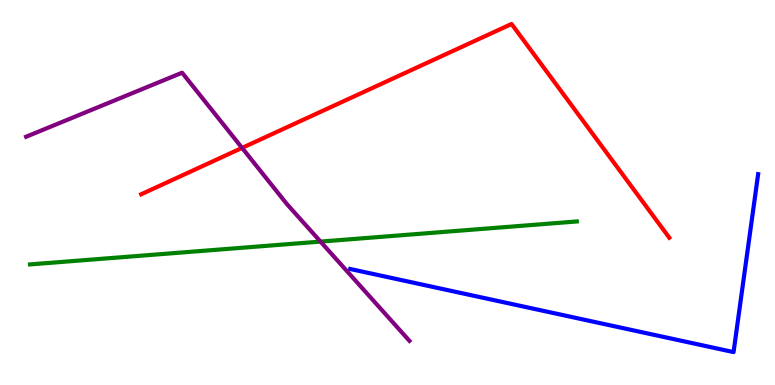[{'lines': ['blue', 'red'], 'intersections': []}, {'lines': ['green', 'red'], 'intersections': []}, {'lines': ['purple', 'red'], 'intersections': [{'x': 3.12, 'y': 6.16}]}, {'lines': ['blue', 'green'], 'intersections': []}, {'lines': ['blue', 'purple'], 'intersections': []}, {'lines': ['green', 'purple'], 'intersections': [{'x': 4.14, 'y': 3.72}]}]